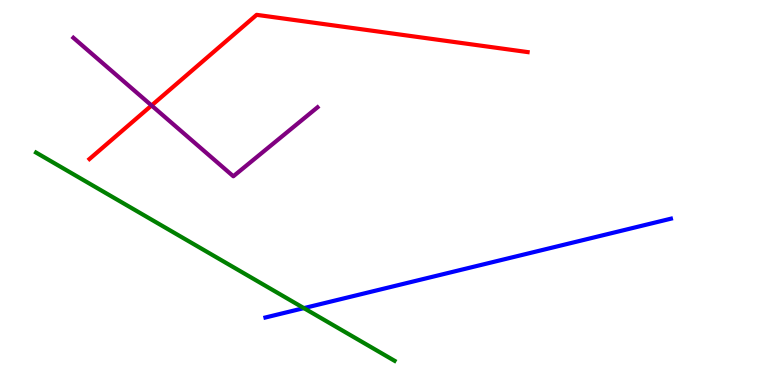[{'lines': ['blue', 'red'], 'intersections': []}, {'lines': ['green', 'red'], 'intersections': []}, {'lines': ['purple', 'red'], 'intersections': [{'x': 1.96, 'y': 7.26}]}, {'lines': ['blue', 'green'], 'intersections': [{'x': 3.92, 'y': 2.0}]}, {'lines': ['blue', 'purple'], 'intersections': []}, {'lines': ['green', 'purple'], 'intersections': []}]